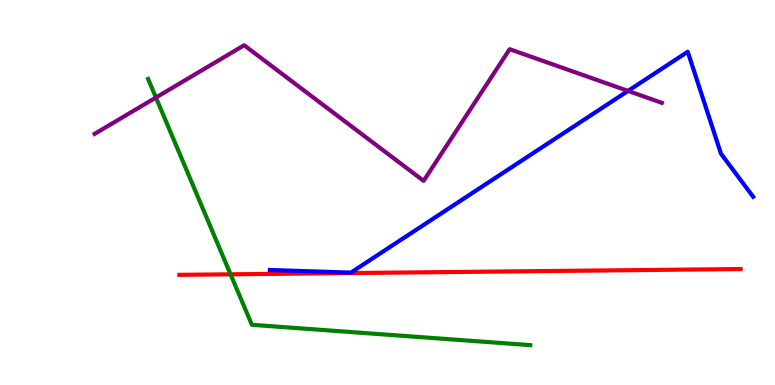[{'lines': ['blue', 'red'], 'intersections': []}, {'lines': ['green', 'red'], 'intersections': [{'x': 2.98, 'y': 2.88}]}, {'lines': ['purple', 'red'], 'intersections': []}, {'lines': ['blue', 'green'], 'intersections': []}, {'lines': ['blue', 'purple'], 'intersections': [{'x': 8.1, 'y': 7.64}]}, {'lines': ['green', 'purple'], 'intersections': [{'x': 2.01, 'y': 7.47}]}]